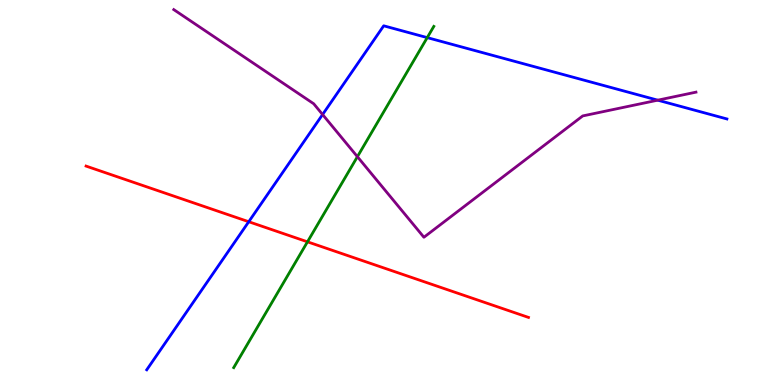[{'lines': ['blue', 'red'], 'intersections': [{'x': 3.21, 'y': 4.24}]}, {'lines': ['green', 'red'], 'intersections': [{'x': 3.97, 'y': 3.72}]}, {'lines': ['purple', 'red'], 'intersections': []}, {'lines': ['blue', 'green'], 'intersections': [{'x': 5.51, 'y': 9.02}]}, {'lines': ['blue', 'purple'], 'intersections': [{'x': 4.16, 'y': 7.03}, {'x': 8.49, 'y': 7.4}]}, {'lines': ['green', 'purple'], 'intersections': [{'x': 4.61, 'y': 5.93}]}]